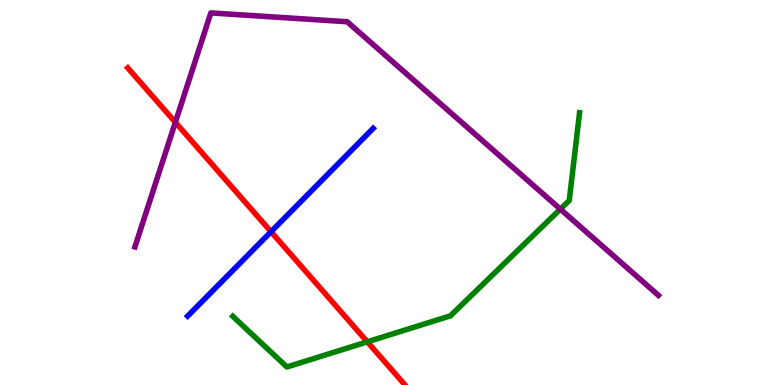[{'lines': ['blue', 'red'], 'intersections': [{'x': 3.5, 'y': 3.98}]}, {'lines': ['green', 'red'], 'intersections': [{'x': 4.74, 'y': 1.12}]}, {'lines': ['purple', 'red'], 'intersections': [{'x': 2.26, 'y': 6.82}]}, {'lines': ['blue', 'green'], 'intersections': []}, {'lines': ['blue', 'purple'], 'intersections': []}, {'lines': ['green', 'purple'], 'intersections': [{'x': 7.23, 'y': 4.57}]}]